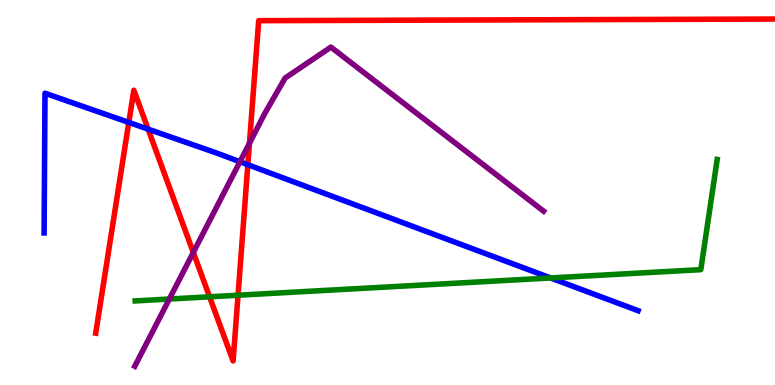[{'lines': ['blue', 'red'], 'intersections': [{'x': 1.66, 'y': 6.82}, {'x': 1.91, 'y': 6.65}, {'x': 3.2, 'y': 5.72}]}, {'lines': ['green', 'red'], 'intersections': [{'x': 2.7, 'y': 2.29}, {'x': 3.07, 'y': 2.33}]}, {'lines': ['purple', 'red'], 'intersections': [{'x': 2.49, 'y': 3.44}, {'x': 3.22, 'y': 6.28}]}, {'lines': ['blue', 'green'], 'intersections': [{'x': 7.1, 'y': 2.78}]}, {'lines': ['blue', 'purple'], 'intersections': [{'x': 3.1, 'y': 5.8}]}, {'lines': ['green', 'purple'], 'intersections': [{'x': 2.19, 'y': 2.23}]}]